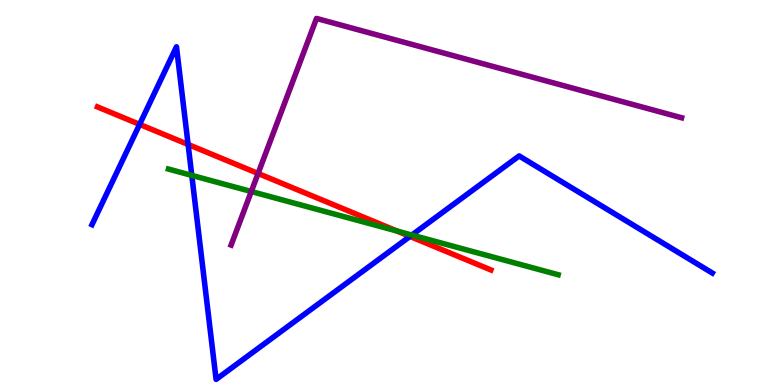[{'lines': ['blue', 'red'], 'intersections': [{'x': 1.8, 'y': 6.77}, {'x': 2.43, 'y': 6.25}, {'x': 5.29, 'y': 3.86}]}, {'lines': ['green', 'red'], 'intersections': [{'x': 5.12, 'y': 4.0}]}, {'lines': ['purple', 'red'], 'intersections': [{'x': 3.33, 'y': 5.49}]}, {'lines': ['blue', 'green'], 'intersections': [{'x': 2.47, 'y': 5.44}, {'x': 5.31, 'y': 3.89}]}, {'lines': ['blue', 'purple'], 'intersections': []}, {'lines': ['green', 'purple'], 'intersections': [{'x': 3.24, 'y': 5.03}]}]